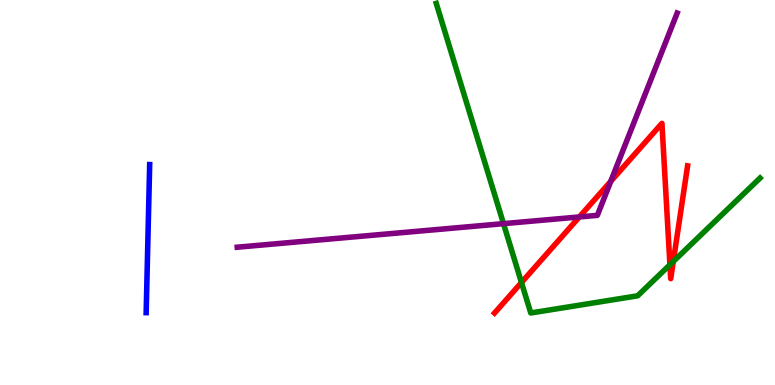[{'lines': ['blue', 'red'], 'intersections': []}, {'lines': ['green', 'red'], 'intersections': [{'x': 6.73, 'y': 2.66}, {'x': 8.64, 'y': 3.12}, {'x': 8.69, 'y': 3.21}]}, {'lines': ['purple', 'red'], 'intersections': [{'x': 7.48, 'y': 4.37}, {'x': 7.88, 'y': 5.29}]}, {'lines': ['blue', 'green'], 'intersections': []}, {'lines': ['blue', 'purple'], 'intersections': []}, {'lines': ['green', 'purple'], 'intersections': [{'x': 6.5, 'y': 4.19}]}]